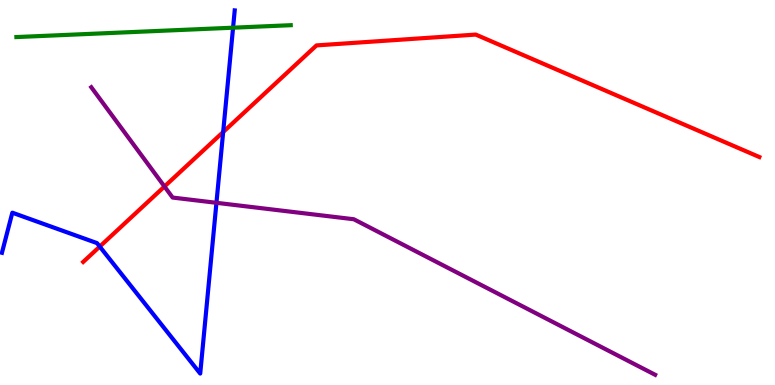[{'lines': ['blue', 'red'], 'intersections': [{'x': 1.29, 'y': 3.6}, {'x': 2.88, 'y': 6.57}]}, {'lines': ['green', 'red'], 'intersections': []}, {'lines': ['purple', 'red'], 'intersections': [{'x': 2.12, 'y': 5.16}]}, {'lines': ['blue', 'green'], 'intersections': [{'x': 3.01, 'y': 9.28}]}, {'lines': ['blue', 'purple'], 'intersections': [{'x': 2.79, 'y': 4.73}]}, {'lines': ['green', 'purple'], 'intersections': []}]